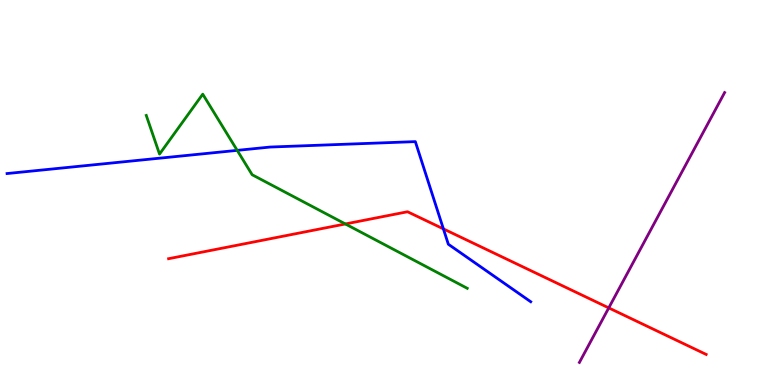[{'lines': ['blue', 'red'], 'intersections': [{'x': 5.72, 'y': 4.05}]}, {'lines': ['green', 'red'], 'intersections': [{'x': 4.46, 'y': 4.18}]}, {'lines': ['purple', 'red'], 'intersections': [{'x': 7.85, 'y': 2.0}]}, {'lines': ['blue', 'green'], 'intersections': [{'x': 3.06, 'y': 6.09}]}, {'lines': ['blue', 'purple'], 'intersections': []}, {'lines': ['green', 'purple'], 'intersections': []}]